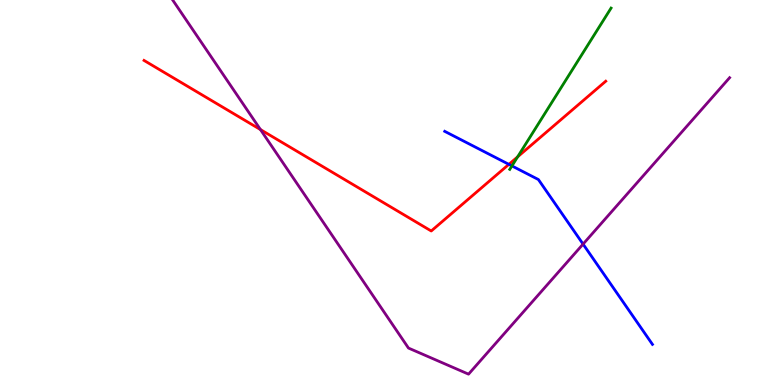[{'lines': ['blue', 'red'], 'intersections': [{'x': 6.57, 'y': 5.73}]}, {'lines': ['green', 'red'], 'intersections': [{'x': 6.68, 'y': 5.93}]}, {'lines': ['purple', 'red'], 'intersections': [{'x': 3.36, 'y': 6.63}]}, {'lines': ['blue', 'green'], 'intersections': [{'x': 6.61, 'y': 5.69}]}, {'lines': ['blue', 'purple'], 'intersections': [{'x': 7.52, 'y': 3.66}]}, {'lines': ['green', 'purple'], 'intersections': []}]